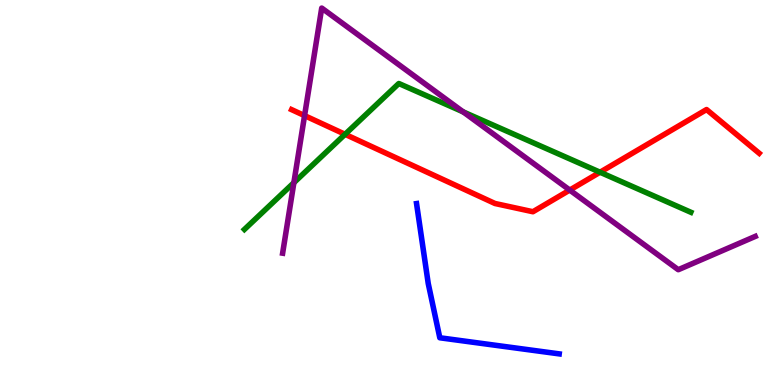[{'lines': ['blue', 'red'], 'intersections': []}, {'lines': ['green', 'red'], 'intersections': [{'x': 4.45, 'y': 6.51}, {'x': 7.74, 'y': 5.53}]}, {'lines': ['purple', 'red'], 'intersections': [{'x': 3.93, 'y': 7.0}, {'x': 7.35, 'y': 5.06}]}, {'lines': ['blue', 'green'], 'intersections': []}, {'lines': ['blue', 'purple'], 'intersections': []}, {'lines': ['green', 'purple'], 'intersections': [{'x': 3.79, 'y': 5.25}, {'x': 5.98, 'y': 7.09}]}]